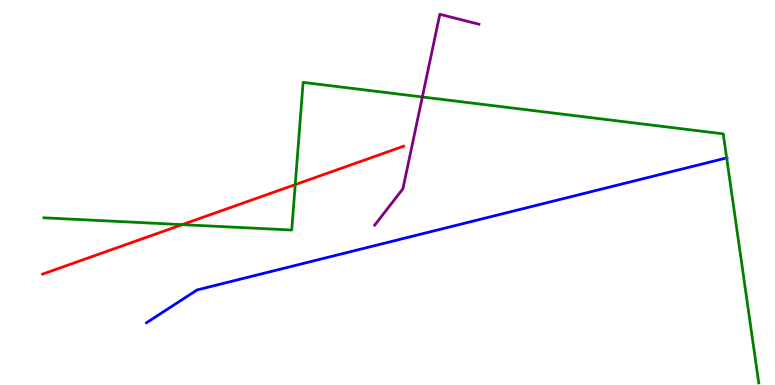[{'lines': ['blue', 'red'], 'intersections': []}, {'lines': ['green', 'red'], 'intersections': [{'x': 2.35, 'y': 4.17}, {'x': 3.81, 'y': 5.21}]}, {'lines': ['purple', 'red'], 'intersections': []}, {'lines': ['blue', 'green'], 'intersections': [{'x': 9.38, 'y': 5.9}]}, {'lines': ['blue', 'purple'], 'intersections': []}, {'lines': ['green', 'purple'], 'intersections': [{'x': 5.45, 'y': 7.48}]}]